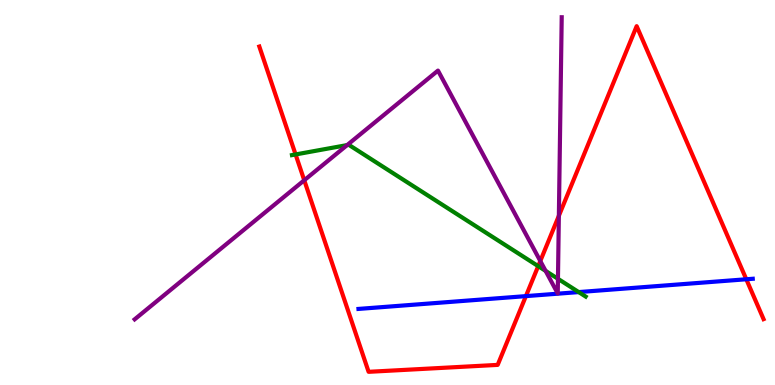[{'lines': ['blue', 'red'], 'intersections': [{'x': 6.79, 'y': 2.31}, {'x': 9.63, 'y': 2.75}]}, {'lines': ['green', 'red'], 'intersections': [{'x': 3.81, 'y': 5.99}, {'x': 6.94, 'y': 3.09}]}, {'lines': ['purple', 'red'], 'intersections': [{'x': 3.93, 'y': 5.32}, {'x': 6.97, 'y': 3.22}, {'x': 7.21, 'y': 4.4}]}, {'lines': ['blue', 'green'], 'intersections': [{'x': 7.47, 'y': 2.41}]}, {'lines': ['blue', 'purple'], 'intersections': []}, {'lines': ['green', 'purple'], 'intersections': [{'x': 4.48, 'y': 6.23}, {'x': 7.04, 'y': 2.96}, {'x': 7.2, 'y': 2.76}]}]